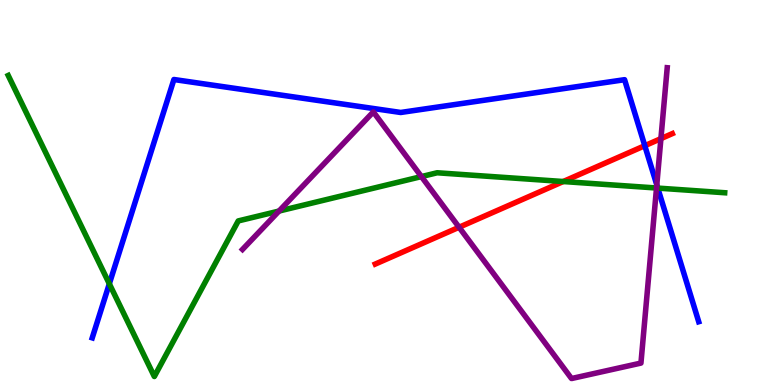[{'lines': ['blue', 'red'], 'intersections': [{'x': 8.32, 'y': 6.22}]}, {'lines': ['green', 'red'], 'intersections': [{'x': 7.27, 'y': 5.29}]}, {'lines': ['purple', 'red'], 'intersections': [{'x': 5.92, 'y': 4.1}, {'x': 8.53, 'y': 6.4}]}, {'lines': ['blue', 'green'], 'intersections': [{'x': 1.41, 'y': 2.63}, {'x': 8.49, 'y': 5.11}]}, {'lines': ['blue', 'purple'], 'intersections': [{'x': 8.47, 'y': 5.2}]}, {'lines': ['green', 'purple'], 'intersections': [{'x': 3.6, 'y': 4.52}, {'x': 5.44, 'y': 5.41}, {'x': 8.47, 'y': 5.12}]}]